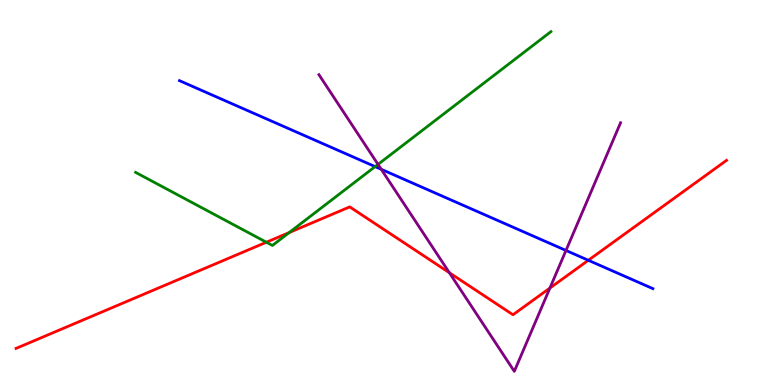[{'lines': ['blue', 'red'], 'intersections': [{'x': 7.59, 'y': 3.24}]}, {'lines': ['green', 'red'], 'intersections': [{'x': 3.44, 'y': 3.71}, {'x': 3.73, 'y': 3.96}]}, {'lines': ['purple', 'red'], 'intersections': [{'x': 5.8, 'y': 2.92}, {'x': 7.1, 'y': 2.52}]}, {'lines': ['blue', 'green'], 'intersections': [{'x': 4.84, 'y': 5.67}]}, {'lines': ['blue', 'purple'], 'intersections': [{'x': 4.92, 'y': 5.6}, {'x': 7.3, 'y': 3.49}]}, {'lines': ['green', 'purple'], 'intersections': [{'x': 4.88, 'y': 5.73}]}]